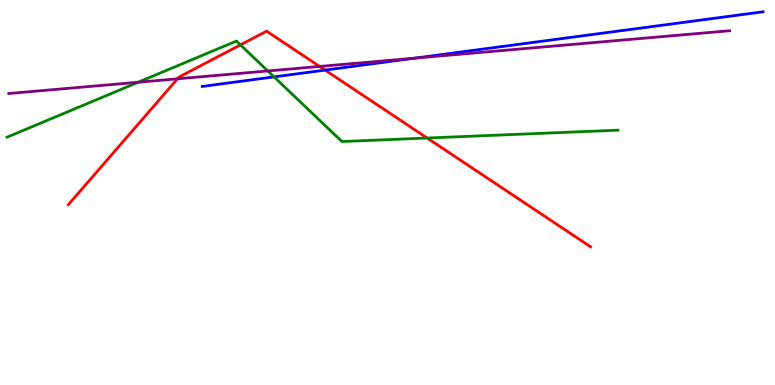[{'lines': ['blue', 'red'], 'intersections': [{'x': 4.19, 'y': 8.18}]}, {'lines': ['green', 'red'], 'intersections': [{'x': 3.1, 'y': 8.83}, {'x': 5.51, 'y': 6.41}]}, {'lines': ['purple', 'red'], 'intersections': [{'x': 2.29, 'y': 7.95}, {'x': 4.12, 'y': 8.27}]}, {'lines': ['blue', 'green'], 'intersections': [{'x': 3.54, 'y': 8.0}]}, {'lines': ['blue', 'purple'], 'intersections': [{'x': 5.35, 'y': 8.49}]}, {'lines': ['green', 'purple'], 'intersections': [{'x': 1.78, 'y': 7.86}, {'x': 3.46, 'y': 8.16}]}]